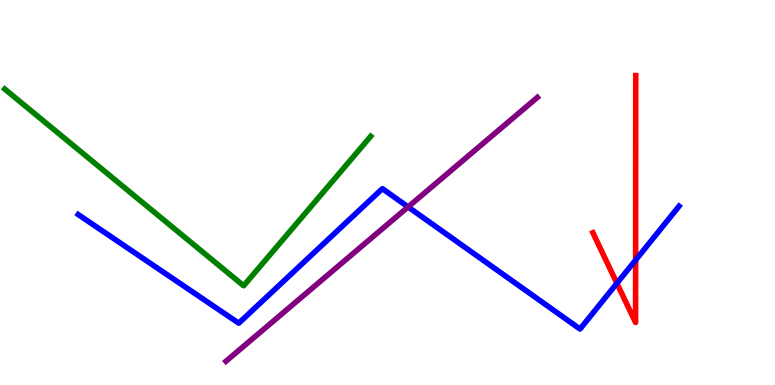[{'lines': ['blue', 'red'], 'intersections': [{'x': 7.96, 'y': 2.64}, {'x': 8.2, 'y': 3.24}]}, {'lines': ['green', 'red'], 'intersections': []}, {'lines': ['purple', 'red'], 'intersections': []}, {'lines': ['blue', 'green'], 'intersections': []}, {'lines': ['blue', 'purple'], 'intersections': [{'x': 5.27, 'y': 4.63}]}, {'lines': ['green', 'purple'], 'intersections': []}]